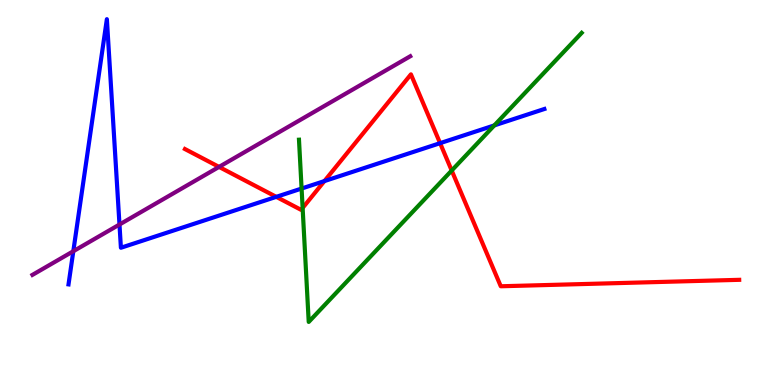[{'lines': ['blue', 'red'], 'intersections': [{'x': 3.56, 'y': 4.89}, {'x': 4.19, 'y': 5.3}, {'x': 5.68, 'y': 6.28}]}, {'lines': ['green', 'red'], 'intersections': [{'x': 3.9, 'y': 4.6}, {'x': 5.83, 'y': 5.57}]}, {'lines': ['purple', 'red'], 'intersections': [{'x': 2.83, 'y': 5.66}]}, {'lines': ['blue', 'green'], 'intersections': [{'x': 3.89, 'y': 5.1}, {'x': 6.38, 'y': 6.74}]}, {'lines': ['blue', 'purple'], 'intersections': [{'x': 0.946, 'y': 3.47}, {'x': 1.54, 'y': 4.17}]}, {'lines': ['green', 'purple'], 'intersections': []}]